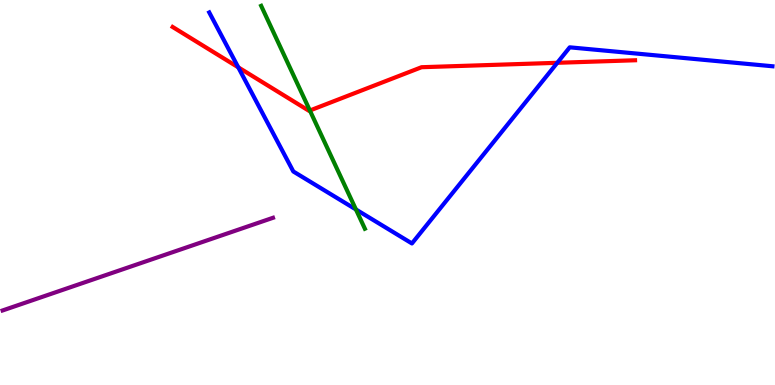[{'lines': ['blue', 'red'], 'intersections': [{'x': 3.07, 'y': 8.25}, {'x': 7.19, 'y': 8.37}]}, {'lines': ['green', 'red'], 'intersections': [{'x': 4.0, 'y': 7.13}]}, {'lines': ['purple', 'red'], 'intersections': []}, {'lines': ['blue', 'green'], 'intersections': [{'x': 4.59, 'y': 4.56}]}, {'lines': ['blue', 'purple'], 'intersections': []}, {'lines': ['green', 'purple'], 'intersections': []}]